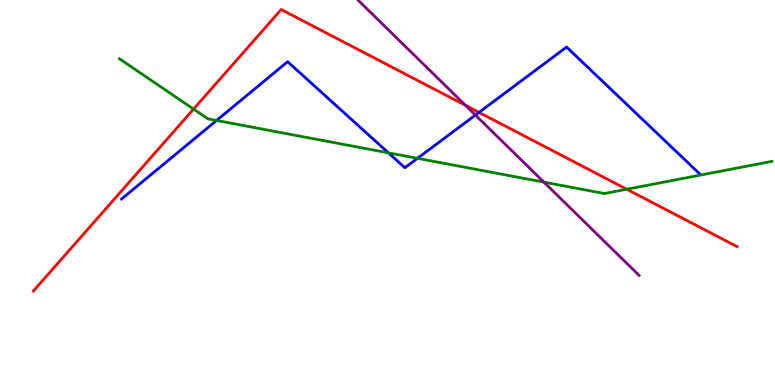[{'lines': ['blue', 'red'], 'intersections': [{'x': 6.18, 'y': 7.08}]}, {'lines': ['green', 'red'], 'intersections': [{'x': 2.5, 'y': 7.17}, {'x': 8.09, 'y': 5.08}]}, {'lines': ['purple', 'red'], 'intersections': [{'x': 6.01, 'y': 7.26}]}, {'lines': ['blue', 'green'], 'intersections': [{'x': 2.79, 'y': 6.87}, {'x': 5.01, 'y': 6.03}, {'x': 5.39, 'y': 5.89}]}, {'lines': ['blue', 'purple'], 'intersections': [{'x': 6.13, 'y': 7.01}]}, {'lines': ['green', 'purple'], 'intersections': [{'x': 7.02, 'y': 5.27}]}]